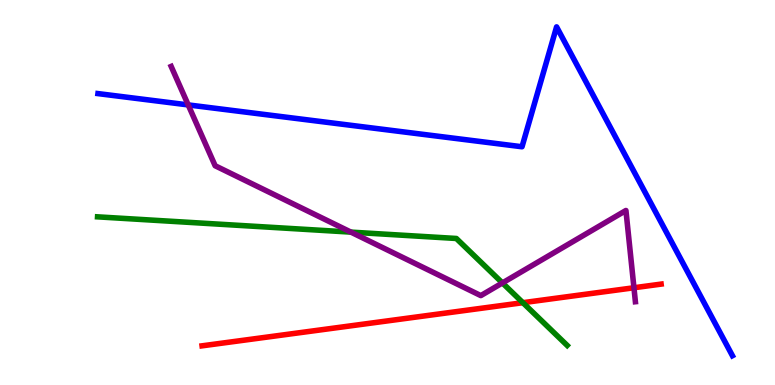[{'lines': ['blue', 'red'], 'intersections': []}, {'lines': ['green', 'red'], 'intersections': [{'x': 6.75, 'y': 2.14}]}, {'lines': ['purple', 'red'], 'intersections': [{'x': 8.18, 'y': 2.53}]}, {'lines': ['blue', 'green'], 'intersections': []}, {'lines': ['blue', 'purple'], 'intersections': [{'x': 2.43, 'y': 7.28}]}, {'lines': ['green', 'purple'], 'intersections': [{'x': 4.53, 'y': 3.97}, {'x': 6.48, 'y': 2.65}]}]